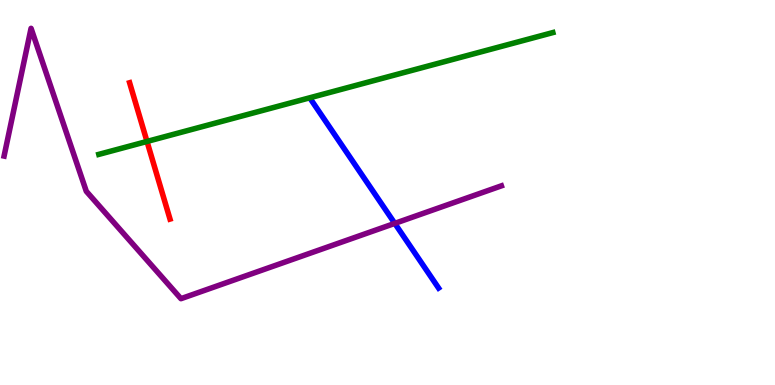[{'lines': ['blue', 'red'], 'intersections': []}, {'lines': ['green', 'red'], 'intersections': [{'x': 1.9, 'y': 6.33}]}, {'lines': ['purple', 'red'], 'intersections': []}, {'lines': ['blue', 'green'], 'intersections': []}, {'lines': ['blue', 'purple'], 'intersections': [{'x': 5.09, 'y': 4.2}]}, {'lines': ['green', 'purple'], 'intersections': []}]